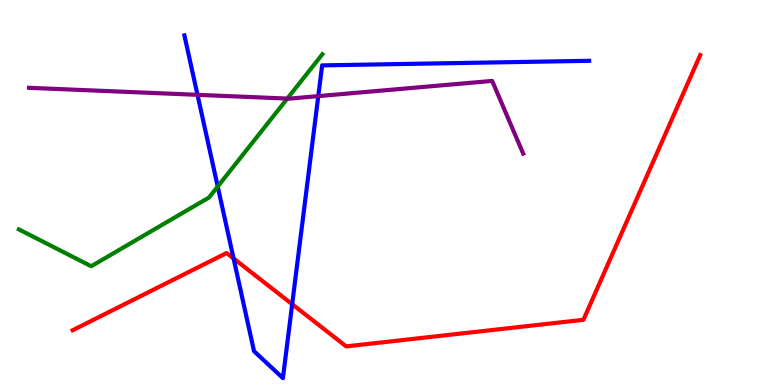[{'lines': ['blue', 'red'], 'intersections': [{'x': 3.01, 'y': 3.29}, {'x': 3.77, 'y': 2.1}]}, {'lines': ['green', 'red'], 'intersections': []}, {'lines': ['purple', 'red'], 'intersections': []}, {'lines': ['blue', 'green'], 'intersections': [{'x': 2.81, 'y': 5.16}]}, {'lines': ['blue', 'purple'], 'intersections': [{'x': 2.55, 'y': 7.54}, {'x': 4.11, 'y': 7.5}]}, {'lines': ['green', 'purple'], 'intersections': [{'x': 3.71, 'y': 7.44}]}]